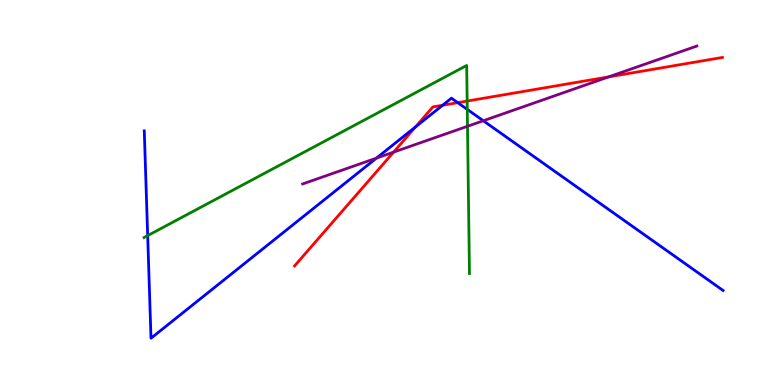[{'lines': ['blue', 'red'], 'intersections': [{'x': 5.36, 'y': 6.7}, {'x': 5.71, 'y': 7.27}, {'x': 5.91, 'y': 7.33}]}, {'lines': ['green', 'red'], 'intersections': [{'x': 6.03, 'y': 7.38}]}, {'lines': ['purple', 'red'], 'intersections': [{'x': 5.08, 'y': 6.05}, {'x': 7.85, 'y': 8.0}]}, {'lines': ['blue', 'green'], 'intersections': [{'x': 1.91, 'y': 3.88}, {'x': 6.03, 'y': 7.16}]}, {'lines': ['blue', 'purple'], 'intersections': [{'x': 4.86, 'y': 5.89}, {'x': 6.24, 'y': 6.86}]}, {'lines': ['green', 'purple'], 'intersections': [{'x': 6.03, 'y': 6.72}]}]